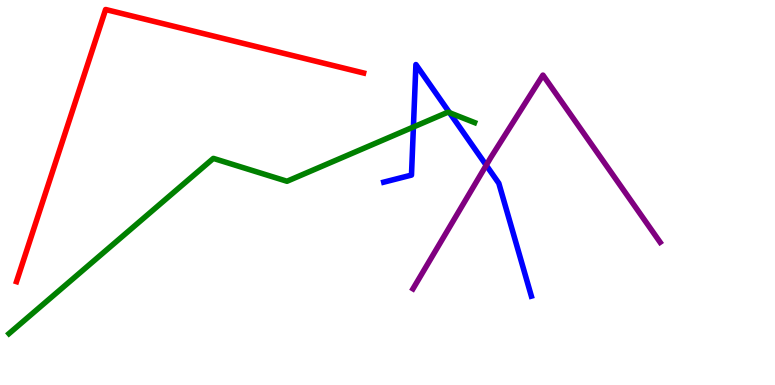[{'lines': ['blue', 'red'], 'intersections': []}, {'lines': ['green', 'red'], 'intersections': []}, {'lines': ['purple', 'red'], 'intersections': []}, {'lines': ['blue', 'green'], 'intersections': [{'x': 5.33, 'y': 6.7}, {'x': 5.8, 'y': 7.07}]}, {'lines': ['blue', 'purple'], 'intersections': [{'x': 6.27, 'y': 5.71}]}, {'lines': ['green', 'purple'], 'intersections': []}]